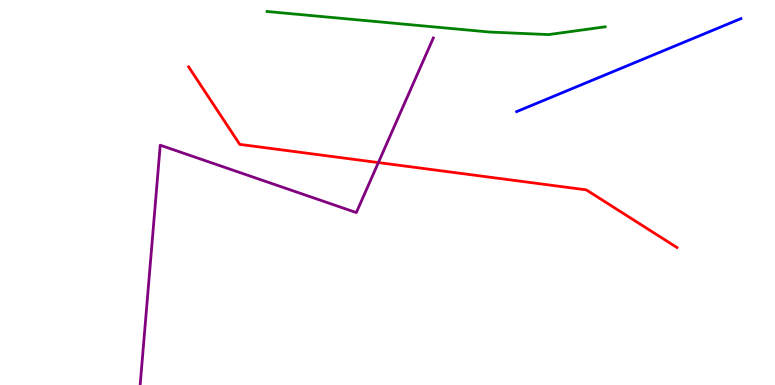[{'lines': ['blue', 'red'], 'intersections': []}, {'lines': ['green', 'red'], 'intersections': []}, {'lines': ['purple', 'red'], 'intersections': [{'x': 4.88, 'y': 5.78}]}, {'lines': ['blue', 'green'], 'intersections': []}, {'lines': ['blue', 'purple'], 'intersections': []}, {'lines': ['green', 'purple'], 'intersections': []}]